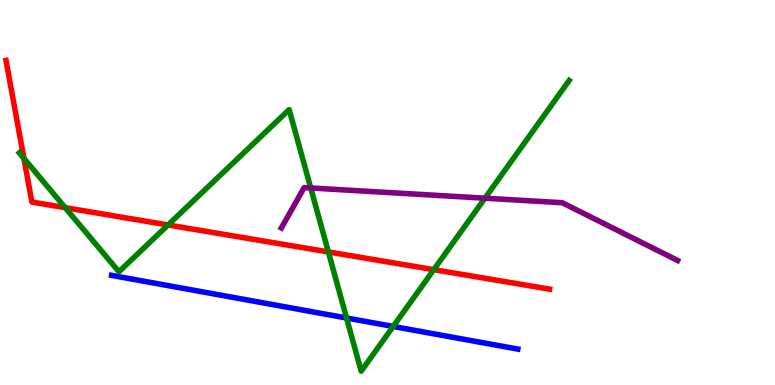[{'lines': ['blue', 'red'], 'intersections': []}, {'lines': ['green', 'red'], 'intersections': [{'x': 0.308, 'y': 5.89}, {'x': 0.841, 'y': 4.61}, {'x': 2.17, 'y': 4.16}, {'x': 4.24, 'y': 3.46}, {'x': 5.6, 'y': 3.0}]}, {'lines': ['purple', 'red'], 'intersections': []}, {'lines': ['blue', 'green'], 'intersections': [{'x': 4.47, 'y': 1.74}, {'x': 5.07, 'y': 1.52}]}, {'lines': ['blue', 'purple'], 'intersections': []}, {'lines': ['green', 'purple'], 'intersections': [{'x': 4.01, 'y': 5.12}, {'x': 6.26, 'y': 4.85}]}]